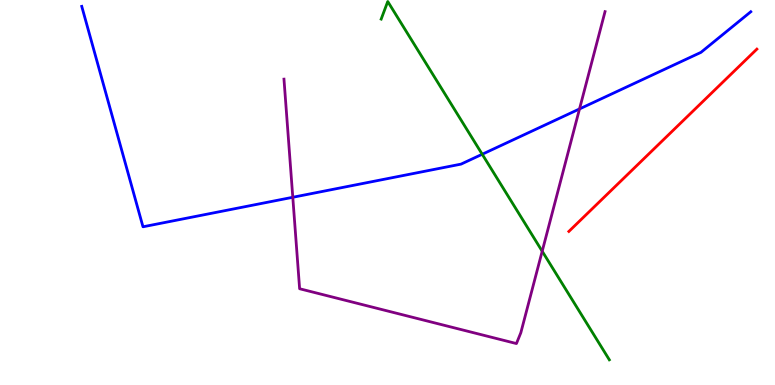[{'lines': ['blue', 'red'], 'intersections': []}, {'lines': ['green', 'red'], 'intersections': []}, {'lines': ['purple', 'red'], 'intersections': []}, {'lines': ['blue', 'green'], 'intersections': [{'x': 6.22, 'y': 5.99}]}, {'lines': ['blue', 'purple'], 'intersections': [{'x': 3.78, 'y': 4.88}, {'x': 7.48, 'y': 7.17}]}, {'lines': ['green', 'purple'], 'intersections': [{'x': 7.0, 'y': 3.47}]}]